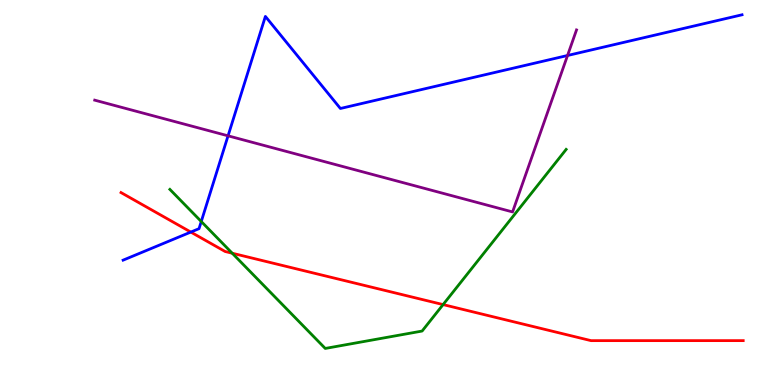[{'lines': ['blue', 'red'], 'intersections': [{'x': 2.46, 'y': 3.97}]}, {'lines': ['green', 'red'], 'intersections': [{'x': 3.0, 'y': 3.42}, {'x': 5.72, 'y': 2.09}]}, {'lines': ['purple', 'red'], 'intersections': []}, {'lines': ['blue', 'green'], 'intersections': [{'x': 2.6, 'y': 4.25}]}, {'lines': ['blue', 'purple'], 'intersections': [{'x': 2.94, 'y': 6.47}, {'x': 7.32, 'y': 8.56}]}, {'lines': ['green', 'purple'], 'intersections': []}]